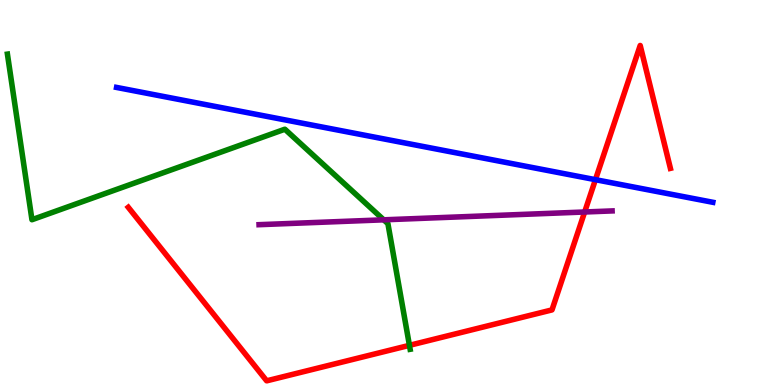[{'lines': ['blue', 'red'], 'intersections': [{'x': 7.68, 'y': 5.33}]}, {'lines': ['green', 'red'], 'intersections': [{'x': 5.28, 'y': 1.03}]}, {'lines': ['purple', 'red'], 'intersections': [{'x': 7.54, 'y': 4.49}]}, {'lines': ['blue', 'green'], 'intersections': []}, {'lines': ['blue', 'purple'], 'intersections': []}, {'lines': ['green', 'purple'], 'intersections': [{'x': 4.95, 'y': 4.29}]}]